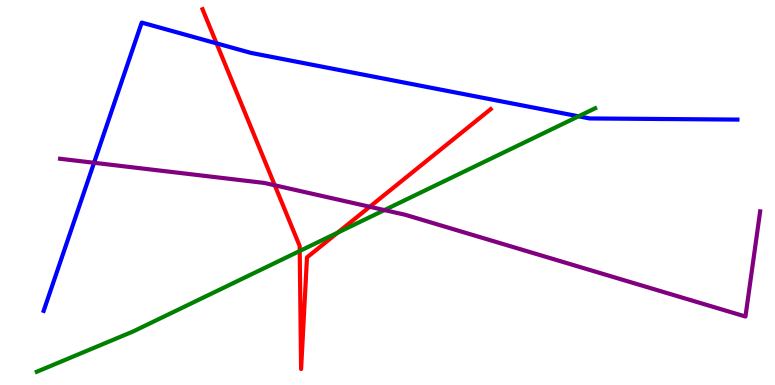[{'lines': ['blue', 'red'], 'intersections': [{'x': 2.79, 'y': 8.87}]}, {'lines': ['green', 'red'], 'intersections': [{'x': 3.87, 'y': 3.48}, {'x': 4.36, 'y': 3.96}]}, {'lines': ['purple', 'red'], 'intersections': [{'x': 3.55, 'y': 5.19}, {'x': 4.77, 'y': 4.63}]}, {'lines': ['blue', 'green'], 'intersections': [{'x': 7.46, 'y': 6.98}]}, {'lines': ['blue', 'purple'], 'intersections': [{'x': 1.21, 'y': 5.77}]}, {'lines': ['green', 'purple'], 'intersections': [{'x': 4.96, 'y': 4.54}]}]